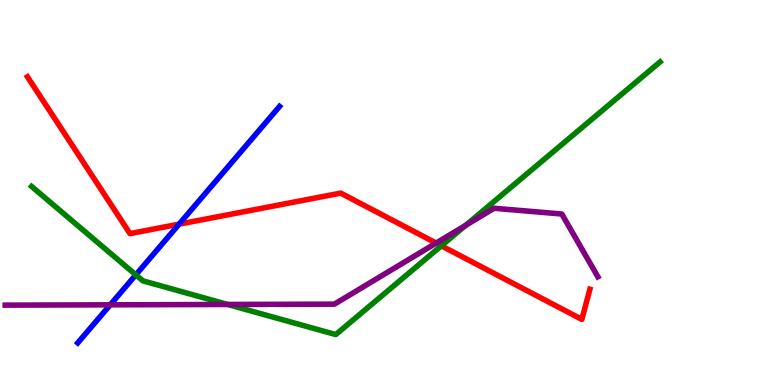[{'lines': ['blue', 'red'], 'intersections': [{'x': 2.31, 'y': 4.18}]}, {'lines': ['green', 'red'], 'intersections': [{'x': 5.69, 'y': 3.62}]}, {'lines': ['purple', 'red'], 'intersections': [{'x': 5.63, 'y': 3.69}]}, {'lines': ['blue', 'green'], 'intersections': [{'x': 1.75, 'y': 2.86}]}, {'lines': ['blue', 'purple'], 'intersections': [{'x': 1.42, 'y': 2.08}]}, {'lines': ['green', 'purple'], 'intersections': [{'x': 2.94, 'y': 2.09}, {'x': 6.01, 'y': 4.15}]}]